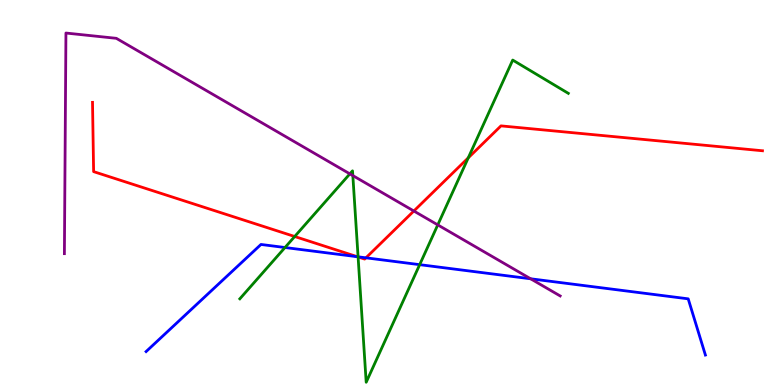[{'lines': ['blue', 'red'], 'intersections': [{'x': 4.61, 'y': 3.33}, {'x': 4.72, 'y': 3.3}]}, {'lines': ['green', 'red'], 'intersections': [{'x': 3.8, 'y': 3.86}, {'x': 4.62, 'y': 3.33}, {'x': 6.04, 'y': 5.9}]}, {'lines': ['purple', 'red'], 'intersections': [{'x': 5.34, 'y': 4.52}]}, {'lines': ['blue', 'green'], 'intersections': [{'x': 3.68, 'y': 3.57}, {'x': 4.62, 'y': 3.33}, {'x': 5.42, 'y': 3.13}]}, {'lines': ['blue', 'purple'], 'intersections': [{'x': 6.85, 'y': 2.76}]}, {'lines': ['green', 'purple'], 'intersections': [{'x': 4.51, 'y': 5.48}, {'x': 4.55, 'y': 5.44}, {'x': 5.65, 'y': 4.16}]}]